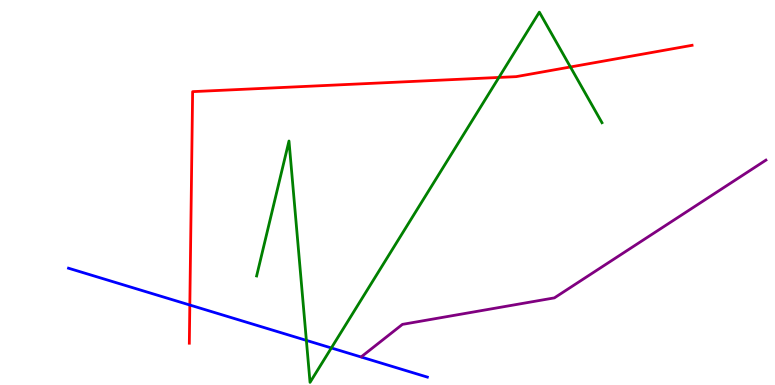[{'lines': ['blue', 'red'], 'intersections': [{'x': 2.45, 'y': 2.08}]}, {'lines': ['green', 'red'], 'intersections': [{'x': 6.44, 'y': 7.99}, {'x': 7.36, 'y': 8.26}]}, {'lines': ['purple', 'red'], 'intersections': []}, {'lines': ['blue', 'green'], 'intersections': [{'x': 3.95, 'y': 1.16}, {'x': 4.28, 'y': 0.962}]}, {'lines': ['blue', 'purple'], 'intersections': []}, {'lines': ['green', 'purple'], 'intersections': []}]